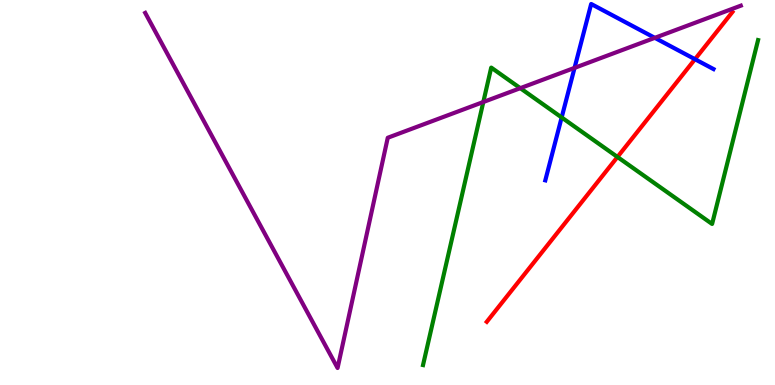[{'lines': ['blue', 'red'], 'intersections': [{'x': 8.97, 'y': 8.46}]}, {'lines': ['green', 'red'], 'intersections': [{'x': 7.97, 'y': 5.92}]}, {'lines': ['purple', 'red'], 'intersections': []}, {'lines': ['blue', 'green'], 'intersections': [{'x': 7.25, 'y': 6.95}]}, {'lines': ['blue', 'purple'], 'intersections': [{'x': 7.41, 'y': 8.24}, {'x': 8.45, 'y': 9.02}]}, {'lines': ['green', 'purple'], 'intersections': [{'x': 6.24, 'y': 7.35}, {'x': 6.71, 'y': 7.71}]}]